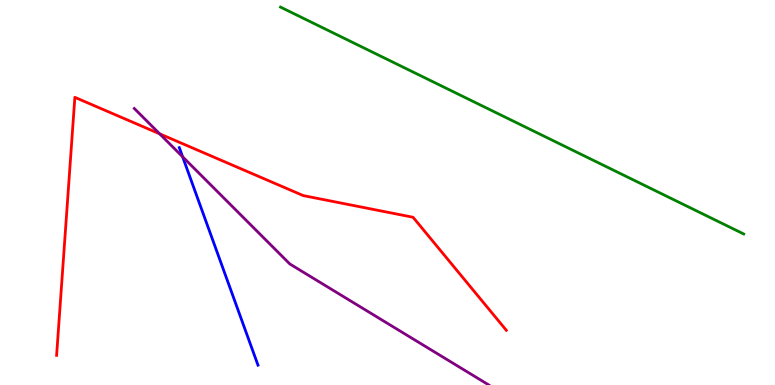[{'lines': ['blue', 'red'], 'intersections': []}, {'lines': ['green', 'red'], 'intersections': []}, {'lines': ['purple', 'red'], 'intersections': [{'x': 2.06, 'y': 6.52}]}, {'lines': ['blue', 'green'], 'intersections': []}, {'lines': ['blue', 'purple'], 'intersections': [{'x': 2.36, 'y': 5.93}]}, {'lines': ['green', 'purple'], 'intersections': []}]